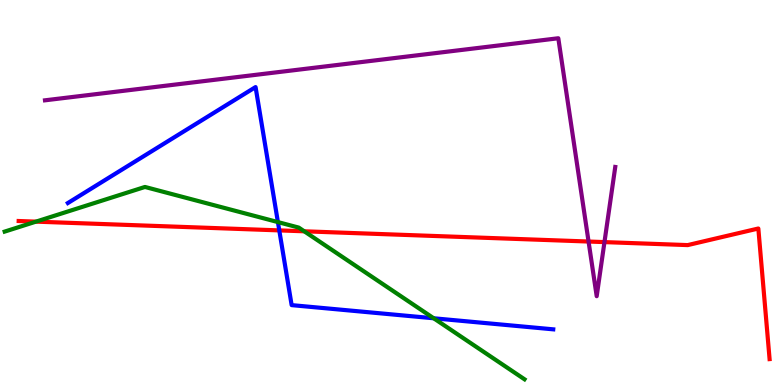[{'lines': ['blue', 'red'], 'intersections': [{'x': 3.6, 'y': 4.02}]}, {'lines': ['green', 'red'], 'intersections': [{'x': 0.464, 'y': 4.24}, {'x': 3.93, 'y': 3.99}]}, {'lines': ['purple', 'red'], 'intersections': [{'x': 7.59, 'y': 3.73}, {'x': 7.8, 'y': 3.71}]}, {'lines': ['blue', 'green'], 'intersections': [{'x': 3.59, 'y': 4.23}, {'x': 5.6, 'y': 1.73}]}, {'lines': ['blue', 'purple'], 'intersections': []}, {'lines': ['green', 'purple'], 'intersections': []}]